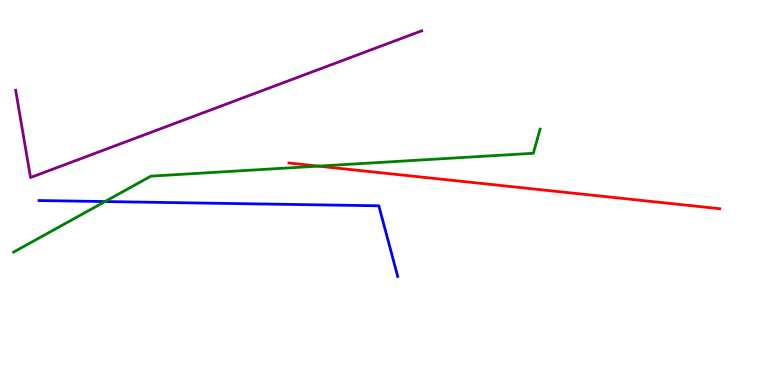[{'lines': ['blue', 'red'], 'intersections': []}, {'lines': ['green', 'red'], 'intersections': [{'x': 4.11, 'y': 5.68}]}, {'lines': ['purple', 'red'], 'intersections': []}, {'lines': ['blue', 'green'], 'intersections': [{'x': 1.35, 'y': 4.76}]}, {'lines': ['blue', 'purple'], 'intersections': []}, {'lines': ['green', 'purple'], 'intersections': []}]